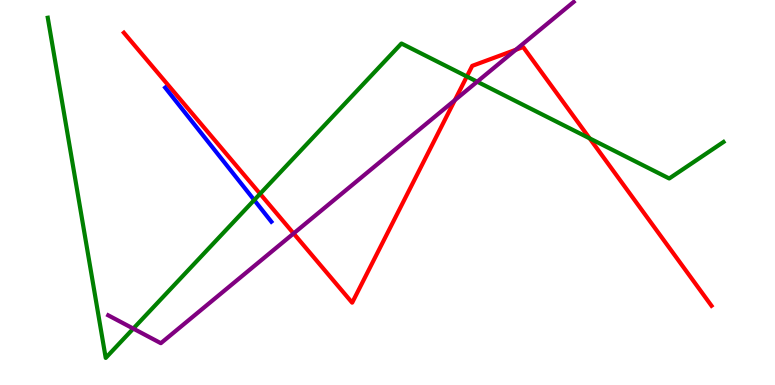[{'lines': ['blue', 'red'], 'intersections': []}, {'lines': ['green', 'red'], 'intersections': [{'x': 3.36, 'y': 4.97}, {'x': 6.02, 'y': 8.01}, {'x': 7.61, 'y': 6.41}]}, {'lines': ['purple', 'red'], 'intersections': [{'x': 3.79, 'y': 3.94}, {'x': 5.87, 'y': 7.4}, {'x': 6.66, 'y': 8.71}]}, {'lines': ['blue', 'green'], 'intersections': [{'x': 3.28, 'y': 4.8}]}, {'lines': ['blue', 'purple'], 'intersections': []}, {'lines': ['green', 'purple'], 'intersections': [{'x': 1.72, 'y': 1.47}, {'x': 6.16, 'y': 7.88}]}]